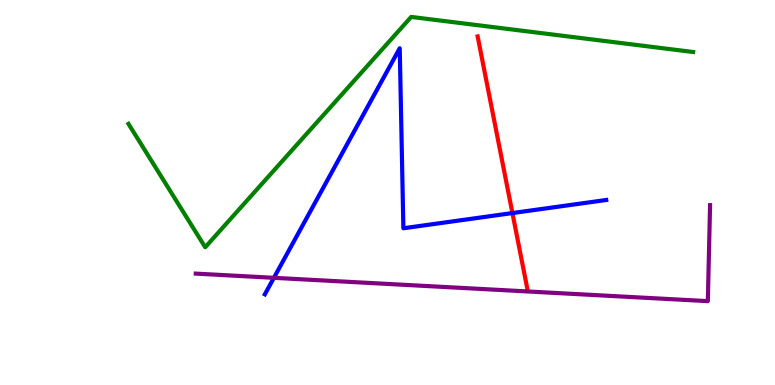[{'lines': ['blue', 'red'], 'intersections': [{'x': 6.61, 'y': 4.47}]}, {'lines': ['green', 'red'], 'intersections': []}, {'lines': ['purple', 'red'], 'intersections': []}, {'lines': ['blue', 'green'], 'intersections': []}, {'lines': ['blue', 'purple'], 'intersections': [{'x': 3.53, 'y': 2.78}]}, {'lines': ['green', 'purple'], 'intersections': []}]